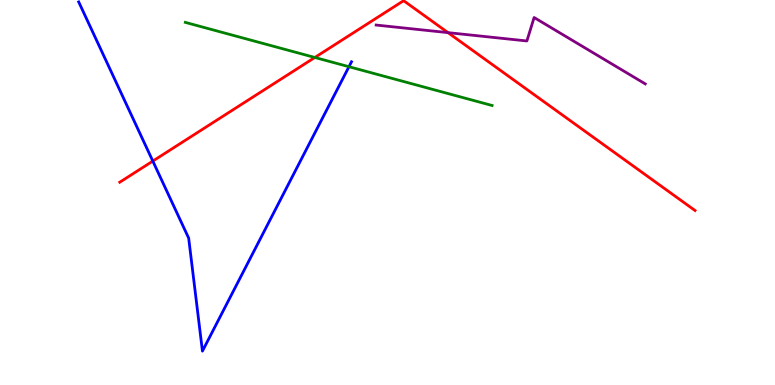[{'lines': ['blue', 'red'], 'intersections': [{'x': 1.97, 'y': 5.82}]}, {'lines': ['green', 'red'], 'intersections': [{'x': 4.06, 'y': 8.51}]}, {'lines': ['purple', 'red'], 'intersections': [{'x': 5.78, 'y': 9.15}]}, {'lines': ['blue', 'green'], 'intersections': [{'x': 4.5, 'y': 8.27}]}, {'lines': ['blue', 'purple'], 'intersections': []}, {'lines': ['green', 'purple'], 'intersections': []}]